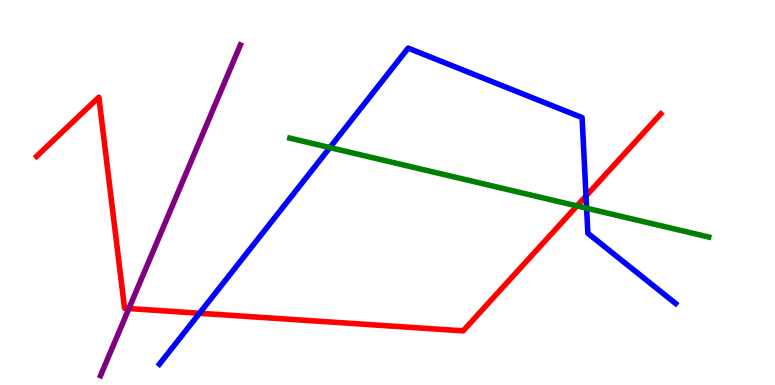[{'lines': ['blue', 'red'], 'intersections': [{'x': 2.57, 'y': 1.86}, {'x': 7.56, 'y': 4.91}]}, {'lines': ['green', 'red'], 'intersections': [{'x': 7.44, 'y': 4.65}]}, {'lines': ['purple', 'red'], 'intersections': [{'x': 1.66, 'y': 1.99}]}, {'lines': ['blue', 'green'], 'intersections': [{'x': 4.26, 'y': 6.17}, {'x': 7.57, 'y': 4.59}]}, {'lines': ['blue', 'purple'], 'intersections': []}, {'lines': ['green', 'purple'], 'intersections': []}]